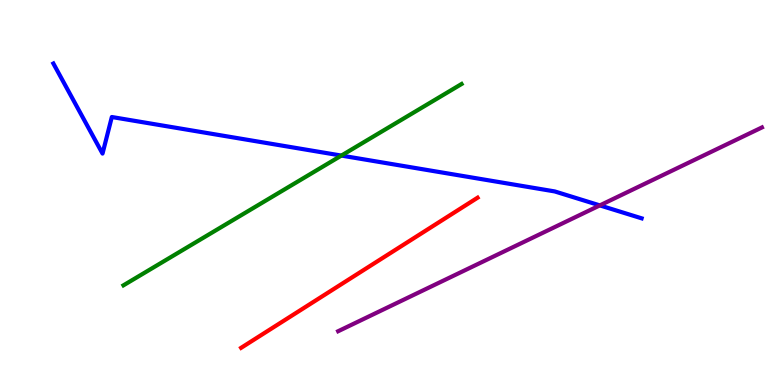[{'lines': ['blue', 'red'], 'intersections': []}, {'lines': ['green', 'red'], 'intersections': []}, {'lines': ['purple', 'red'], 'intersections': []}, {'lines': ['blue', 'green'], 'intersections': [{'x': 4.4, 'y': 5.96}]}, {'lines': ['blue', 'purple'], 'intersections': [{'x': 7.74, 'y': 4.67}]}, {'lines': ['green', 'purple'], 'intersections': []}]